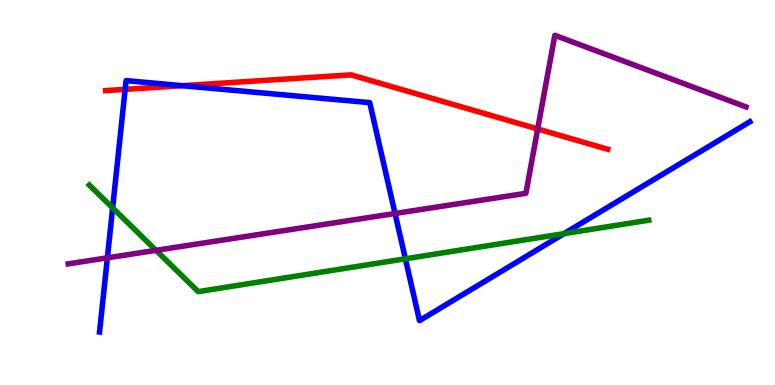[{'lines': ['blue', 'red'], 'intersections': [{'x': 1.61, 'y': 7.68}, {'x': 2.35, 'y': 7.77}]}, {'lines': ['green', 'red'], 'intersections': []}, {'lines': ['purple', 'red'], 'intersections': [{'x': 6.94, 'y': 6.65}]}, {'lines': ['blue', 'green'], 'intersections': [{'x': 1.45, 'y': 4.6}, {'x': 5.23, 'y': 3.28}, {'x': 7.28, 'y': 3.93}]}, {'lines': ['blue', 'purple'], 'intersections': [{'x': 1.39, 'y': 3.3}, {'x': 5.1, 'y': 4.45}]}, {'lines': ['green', 'purple'], 'intersections': [{'x': 2.01, 'y': 3.5}]}]